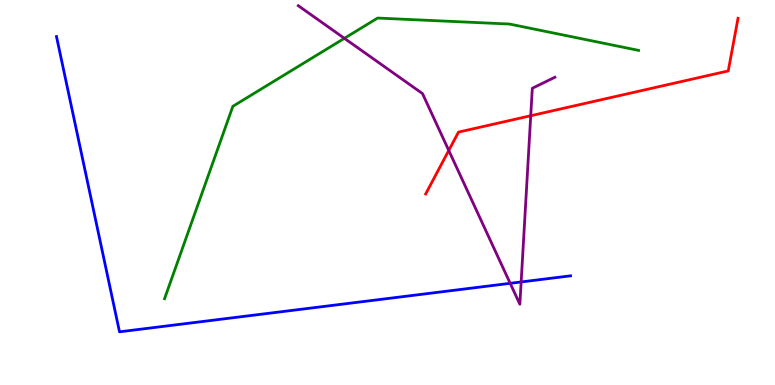[{'lines': ['blue', 'red'], 'intersections': []}, {'lines': ['green', 'red'], 'intersections': []}, {'lines': ['purple', 'red'], 'intersections': [{'x': 5.79, 'y': 6.09}, {'x': 6.85, 'y': 6.99}]}, {'lines': ['blue', 'green'], 'intersections': []}, {'lines': ['blue', 'purple'], 'intersections': [{'x': 6.58, 'y': 2.64}, {'x': 6.72, 'y': 2.68}]}, {'lines': ['green', 'purple'], 'intersections': [{'x': 4.44, 'y': 9.0}]}]